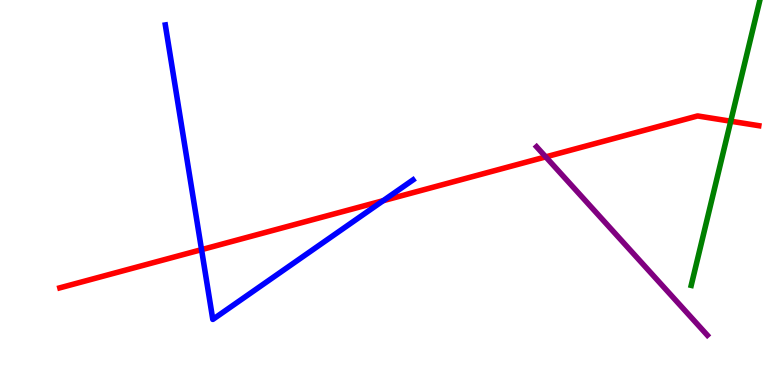[{'lines': ['blue', 'red'], 'intersections': [{'x': 2.6, 'y': 3.52}, {'x': 4.94, 'y': 4.79}]}, {'lines': ['green', 'red'], 'intersections': [{'x': 9.43, 'y': 6.85}]}, {'lines': ['purple', 'red'], 'intersections': [{'x': 7.04, 'y': 5.93}]}, {'lines': ['blue', 'green'], 'intersections': []}, {'lines': ['blue', 'purple'], 'intersections': []}, {'lines': ['green', 'purple'], 'intersections': []}]